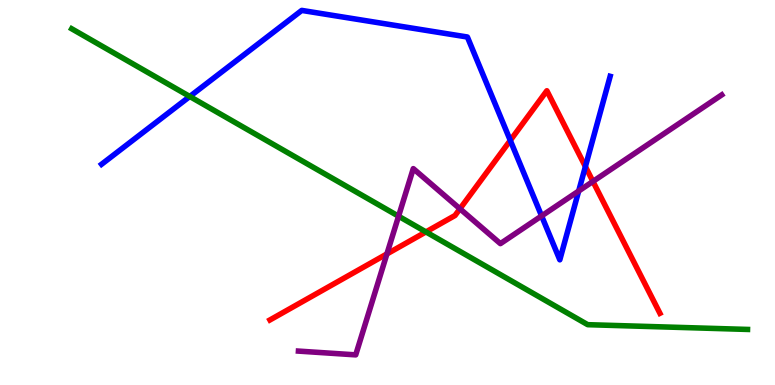[{'lines': ['blue', 'red'], 'intersections': [{'x': 6.58, 'y': 6.35}, {'x': 7.55, 'y': 5.67}]}, {'lines': ['green', 'red'], 'intersections': [{'x': 5.5, 'y': 3.98}]}, {'lines': ['purple', 'red'], 'intersections': [{'x': 4.99, 'y': 3.4}, {'x': 5.93, 'y': 4.58}, {'x': 7.65, 'y': 5.29}]}, {'lines': ['blue', 'green'], 'intersections': [{'x': 2.45, 'y': 7.49}]}, {'lines': ['blue', 'purple'], 'intersections': [{'x': 6.99, 'y': 4.39}, {'x': 7.47, 'y': 5.04}]}, {'lines': ['green', 'purple'], 'intersections': [{'x': 5.14, 'y': 4.38}]}]